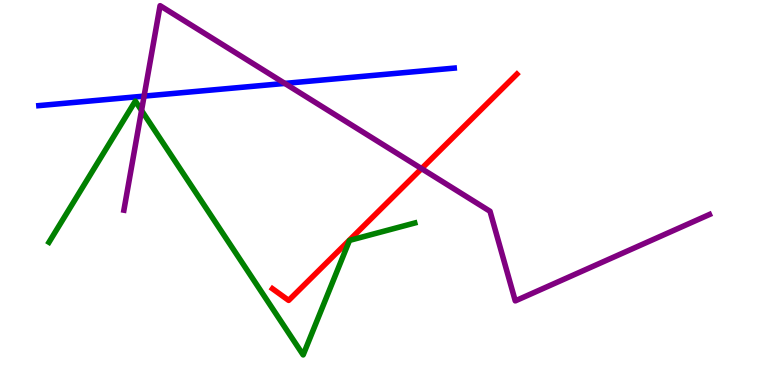[{'lines': ['blue', 'red'], 'intersections': []}, {'lines': ['green', 'red'], 'intersections': []}, {'lines': ['purple', 'red'], 'intersections': [{'x': 5.44, 'y': 5.62}]}, {'lines': ['blue', 'green'], 'intersections': []}, {'lines': ['blue', 'purple'], 'intersections': [{'x': 1.86, 'y': 7.5}, {'x': 3.68, 'y': 7.83}]}, {'lines': ['green', 'purple'], 'intersections': [{'x': 1.83, 'y': 7.13}]}]